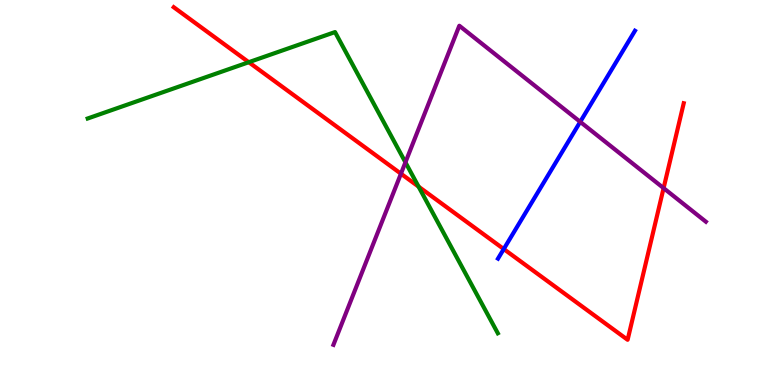[{'lines': ['blue', 'red'], 'intersections': [{'x': 6.5, 'y': 3.53}]}, {'lines': ['green', 'red'], 'intersections': [{'x': 3.21, 'y': 8.38}, {'x': 5.4, 'y': 5.15}]}, {'lines': ['purple', 'red'], 'intersections': [{'x': 5.17, 'y': 5.49}, {'x': 8.56, 'y': 5.11}]}, {'lines': ['blue', 'green'], 'intersections': []}, {'lines': ['blue', 'purple'], 'intersections': [{'x': 7.49, 'y': 6.84}]}, {'lines': ['green', 'purple'], 'intersections': [{'x': 5.23, 'y': 5.78}]}]